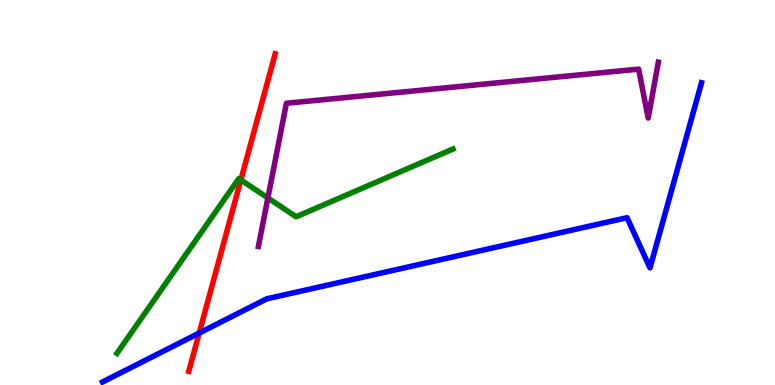[{'lines': ['blue', 'red'], 'intersections': [{'x': 2.57, 'y': 1.35}]}, {'lines': ['green', 'red'], 'intersections': [{'x': 3.11, 'y': 5.33}]}, {'lines': ['purple', 'red'], 'intersections': []}, {'lines': ['blue', 'green'], 'intersections': []}, {'lines': ['blue', 'purple'], 'intersections': []}, {'lines': ['green', 'purple'], 'intersections': [{'x': 3.46, 'y': 4.86}]}]